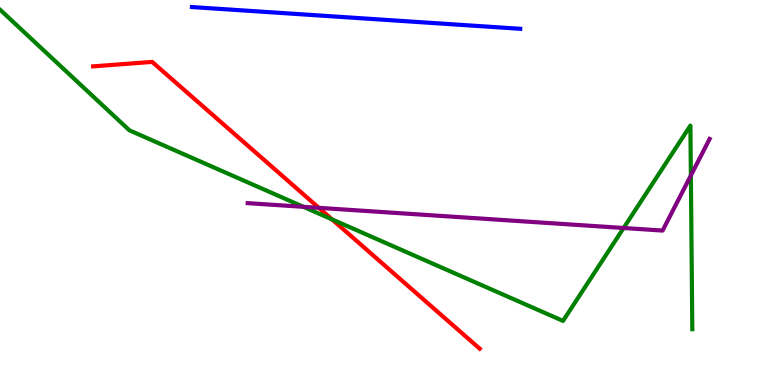[{'lines': ['blue', 'red'], 'intersections': []}, {'lines': ['green', 'red'], 'intersections': [{'x': 4.28, 'y': 4.3}]}, {'lines': ['purple', 'red'], 'intersections': [{'x': 4.11, 'y': 4.6}]}, {'lines': ['blue', 'green'], 'intersections': []}, {'lines': ['blue', 'purple'], 'intersections': []}, {'lines': ['green', 'purple'], 'intersections': [{'x': 3.92, 'y': 4.63}, {'x': 8.05, 'y': 4.08}, {'x': 8.91, 'y': 5.44}]}]